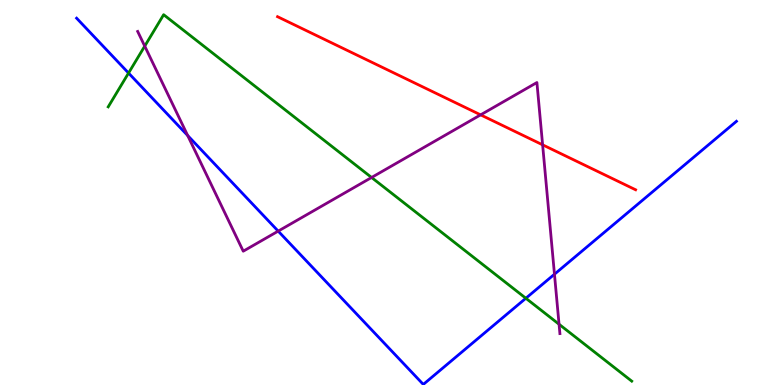[{'lines': ['blue', 'red'], 'intersections': []}, {'lines': ['green', 'red'], 'intersections': []}, {'lines': ['purple', 'red'], 'intersections': [{'x': 6.2, 'y': 7.02}, {'x': 7.0, 'y': 6.24}]}, {'lines': ['blue', 'green'], 'intersections': [{'x': 1.66, 'y': 8.1}, {'x': 6.79, 'y': 2.25}]}, {'lines': ['blue', 'purple'], 'intersections': [{'x': 2.42, 'y': 6.48}, {'x': 3.59, 'y': 4.0}, {'x': 7.15, 'y': 2.88}]}, {'lines': ['green', 'purple'], 'intersections': [{'x': 1.87, 'y': 8.8}, {'x': 4.79, 'y': 5.39}, {'x': 7.21, 'y': 1.58}]}]